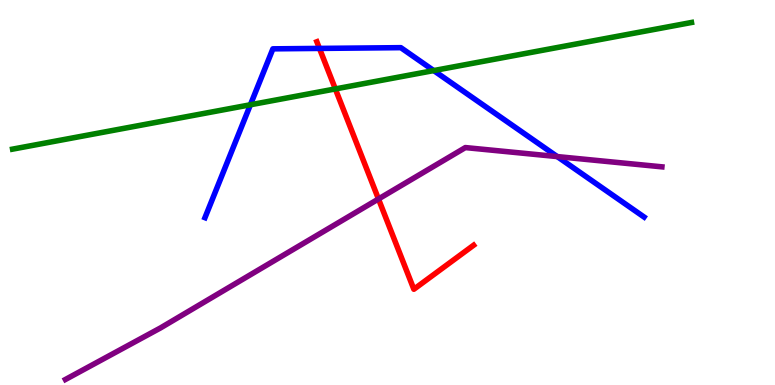[{'lines': ['blue', 'red'], 'intersections': [{'x': 4.12, 'y': 8.74}]}, {'lines': ['green', 'red'], 'intersections': [{'x': 4.33, 'y': 7.69}]}, {'lines': ['purple', 'red'], 'intersections': [{'x': 4.88, 'y': 4.83}]}, {'lines': ['blue', 'green'], 'intersections': [{'x': 3.23, 'y': 7.28}, {'x': 5.6, 'y': 8.17}]}, {'lines': ['blue', 'purple'], 'intersections': [{'x': 7.19, 'y': 5.93}]}, {'lines': ['green', 'purple'], 'intersections': []}]